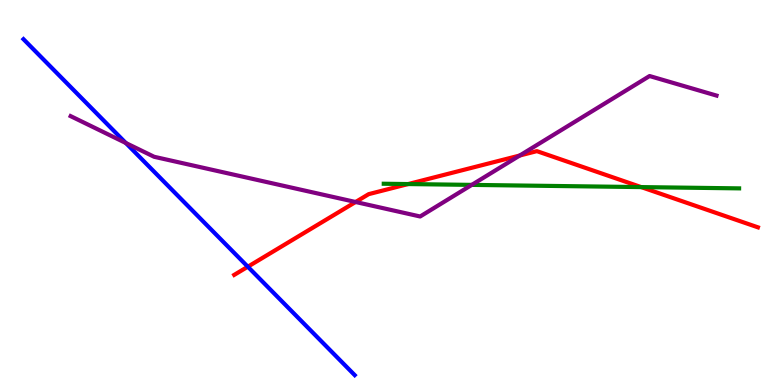[{'lines': ['blue', 'red'], 'intersections': [{'x': 3.2, 'y': 3.07}]}, {'lines': ['green', 'red'], 'intersections': [{'x': 5.27, 'y': 5.22}, {'x': 8.27, 'y': 5.14}]}, {'lines': ['purple', 'red'], 'intersections': [{'x': 4.59, 'y': 4.75}, {'x': 6.71, 'y': 5.96}]}, {'lines': ['blue', 'green'], 'intersections': []}, {'lines': ['blue', 'purple'], 'intersections': [{'x': 1.62, 'y': 6.29}]}, {'lines': ['green', 'purple'], 'intersections': [{'x': 6.09, 'y': 5.2}]}]